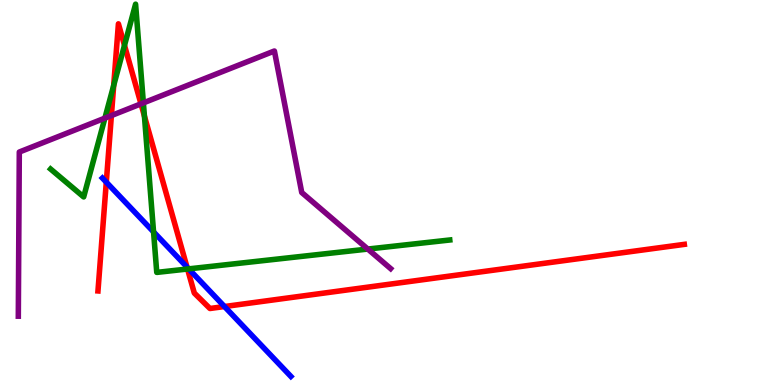[{'lines': ['blue', 'red'], 'intersections': [{'x': 1.37, 'y': 5.27}, {'x': 2.41, 'y': 3.06}, {'x': 2.9, 'y': 2.04}]}, {'lines': ['green', 'red'], 'intersections': [{'x': 1.47, 'y': 7.78}, {'x': 1.61, 'y': 8.82}, {'x': 1.86, 'y': 6.99}, {'x': 2.42, 'y': 3.01}]}, {'lines': ['purple', 'red'], 'intersections': [{'x': 1.44, 'y': 7.0}, {'x': 1.82, 'y': 7.3}]}, {'lines': ['blue', 'green'], 'intersections': [{'x': 1.98, 'y': 3.98}, {'x': 2.43, 'y': 3.02}]}, {'lines': ['blue', 'purple'], 'intersections': []}, {'lines': ['green', 'purple'], 'intersections': [{'x': 1.35, 'y': 6.93}, {'x': 1.85, 'y': 7.33}, {'x': 4.75, 'y': 3.53}]}]